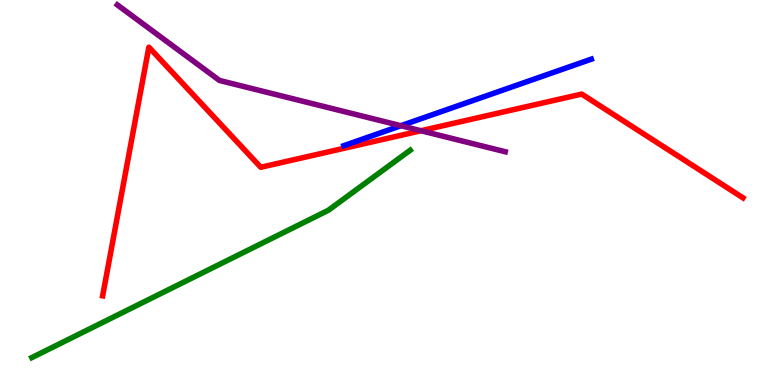[{'lines': ['blue', 'red'], 'intersections': []}, {'lines': ['green', 'red'], 'intersections': []}, {'lines': ['purple', 'red'], 'intersections': [{'x': 5.43, 'y': 6.6}]}, {'lines': ['blue', 'green'], 'intersections': []}, {'lines': ['blue', 'purple'], 'intersections': [{'x': 5.17, 'y': 6.73}]}, {'lines': ['green', 'purple'], 'intersections': []}]